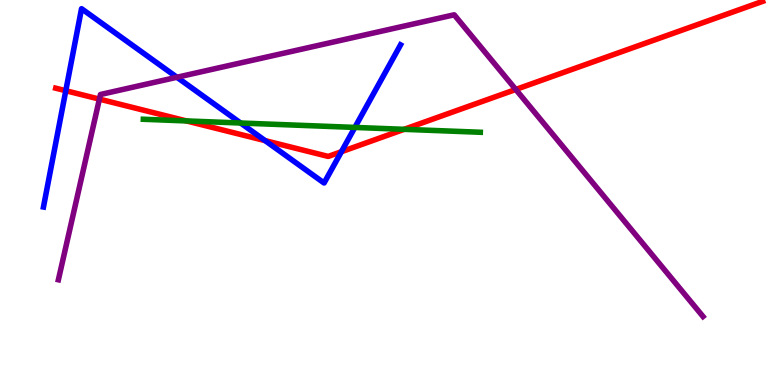[{'lines': ['blue', 'red'], 'intersections': [{'x': 0.849, 'y': 7.64}, {'x': 3.42, 'y': 6.35}, {'x': 4.41, 'y': 6.06}]}, {'lines': ['green', 'red'], 'intersections': [{'x': 2.41, 'y': 6.86}, {'x': 5.21, 'y': 6.64}]}, {'lines': ['purple', 'red'], 'intersections': [{'x': 1.28, 'y': 7.43}, {'x': 6.66, 'y': 7.68}]}, {'lines': ['blue', 'green'], 'intersections': [{'x': 3.1, 'y': 6.8}, {'x': 4.58, 'y': 6.69}]}, {'lines': ['blue', 'purple'], 'intersections': [{'x': 2.28, 'y': 7.99}]}, {'lines': ['green', 'purple'], 'intersections': []}]